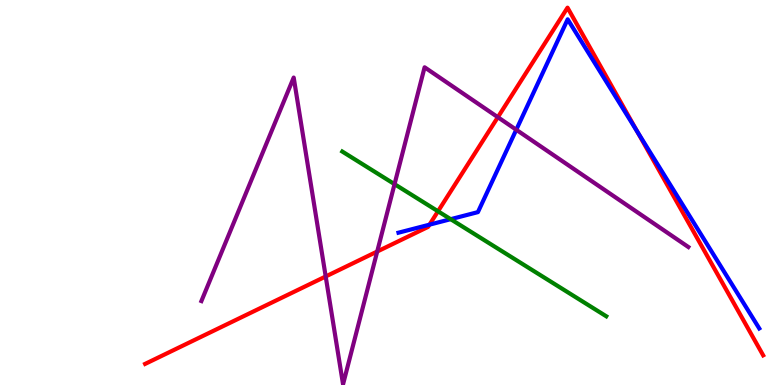[{'lines': ['blue', 'red'], 'intersections': [{'x': 5.54, 'y': 4.16}, {'x': 8.22, 'y': 6.58}]}, {'lines': ['green', 'red'], 'intersections': [{'x': 5.65, 'y': 4.51}]}, {'lines': ['purple', 'red'], 'intersections': [{'x': 4.2, 'y': 2.82}, {'x': 4.87, 'y': 3.47}, {'x': 6.42, 'y': 6.96}]}, {'lines': ['blue', 'green'], 'intersections': [{'x': 5.82, 'y': 4.31}]}, {'lines': ['blue', 'purple'], 'intersections': [{'x': 6.66, 'y': 6.63}]}, {'lines': ['green', 'purple'], 'intersections': [{'x': 5.09, 'y': 5.22}]}]